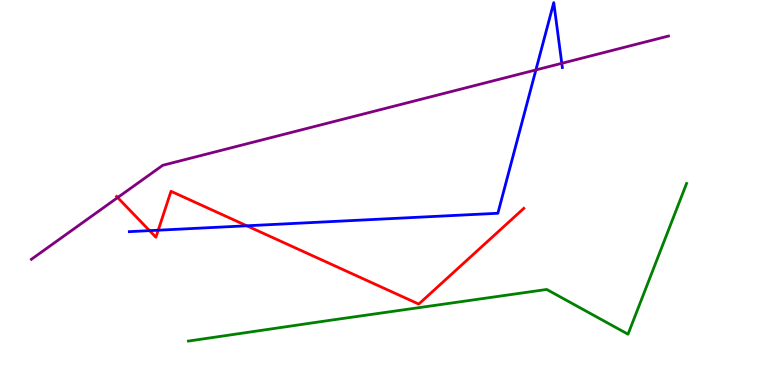[{'lines': ['blue', 'red'], 'intersections': [{'x': 1.93, 'y': 4.01}, {'x': 2.04, 'y': 4.02}, {'x': 3.18, 'y': 4.14}]}, {'lines': ['green', 'red'], 'intersections': []}, {'lines': ['purple', 'red'], 'intersections': [{'x': 1.52, 'y': 4.87}]}, {'lines': ['blue', 'green'], 'intersections': []}, {'lines': ['blue', 'purple'], 'intersections': [{'x': 6.91, 'y': 8.18}, {'x': 7.25, 'y': 8.36}]}, {'lines': ['green', 'purple'], 'intersections': []}]